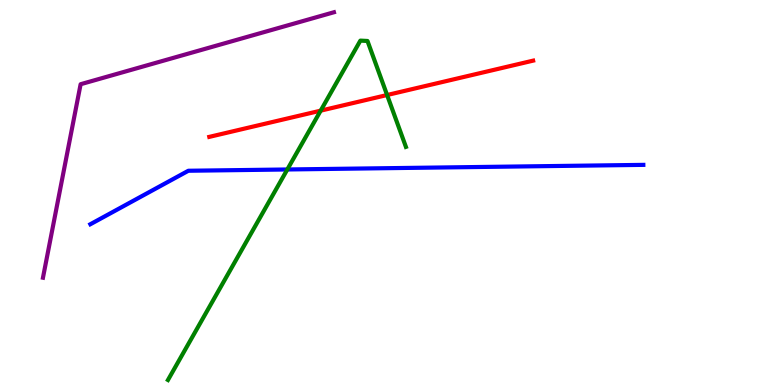[{'lines': ['blue', 'red'], 'intersections': []}, {'lines': ['green', 'red'], 'intersections': [{'x': 4.14, 'y': 7.13}, {'x': 4.99, 'y': 7.53}]}, {'lines': ['purple', 'red'], 'intersections': []}, {'lines': ['blue', 'green'], 'intersections': [{'x': 3.71, 'y': 5.6}]}, {'lines': ['blue', 'purple'], 'intersections': []}, {'lines': ['green', 'purple'], 'intersections': []}]